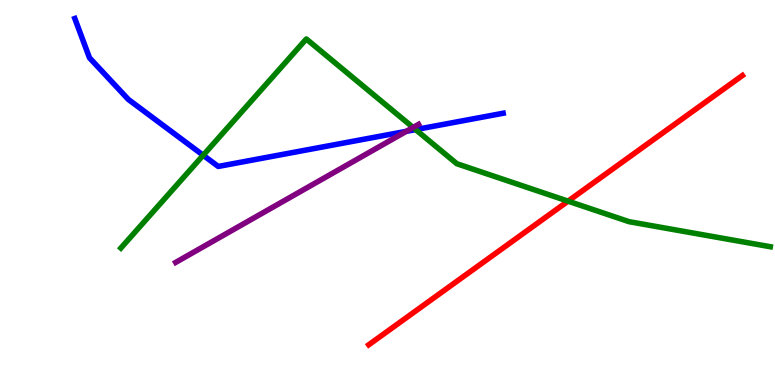[{'lines': ['blue', 'red'], 'intersections': []}, {'lines': ['green', 'red'], 'intersections': [{'x': 7.33, 'y': 4.78}]}, {'lines': ['purple', 'red'], 'intersections': []}, {'lines': ['blue', 'green'], 'intersections': [{'x': 2.62, 'y': 5.97}, {'x': 5.36, 'y': 6.63}]}, {'lines': ['blue', 'purple'], 'intersections': [{'x': 5.24, 'y': 6.59}]}, {'lines': ['green', 'purple'], 'intersections': [{'x': 5.33, 'y': 6.69}]}]